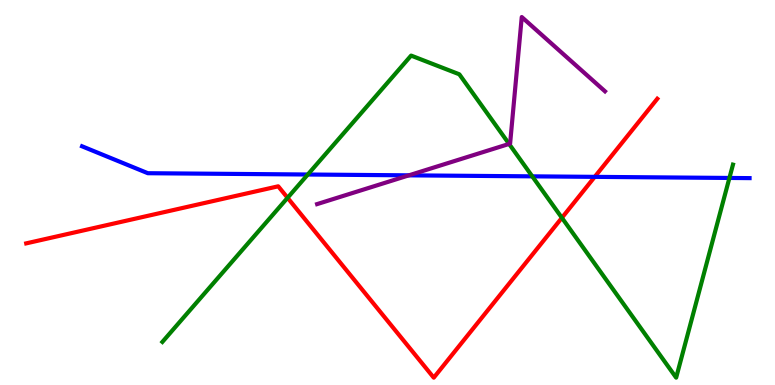[{'lines': ['blue', 'red'], 'intersections': [{'x': 7.67, 'y': 5.41}]}, {'lines': ['green', 'red'], 'intersections': [{'x': 3.71, 'y': 4.86}, {'x': 7.25, 'y': 4.34}]}, {'lines': ['purple', 'red'], 'intersections': []}, {'lines': ['blue', 'green'], 'intersections': [{'x': 3.97, 'y': 5.47}, {'x': 6.87, 'y': 5.42}, {'x': 9.41, 'y': 5.38}]}, {'lines': ['blue', 'purple'], 'intersections': [{'x': 5.28, 'y': 5.45}]}, {'lines': ['green', 'purple'], 'intersections': [{'x': 6.57, 'y': 6.26}]}]